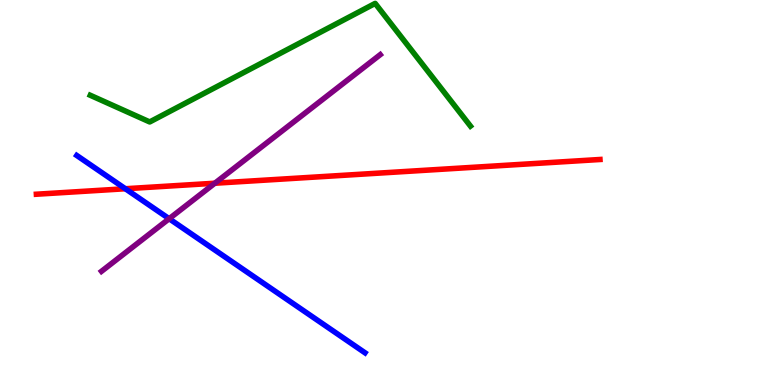[{'lines': ['blue', 'red'], 'intersections': [{'x': 1.62, 'y': 5.1}]}, {'lines': ['green', 'red'], 'intersections': []}, {'lines': ['purple', 'red'], 'intersections': [{'x': 2.77, 'y': 5.24}]}, {'lines': ['blue', 'green'], 'intersections': []}, {'lines': ['blue', 'purple'], 'intersections': [{'x': 2.18, 'y': 4.32}]}, {'lines': ['green', 'purple'], 'intersections': []}]